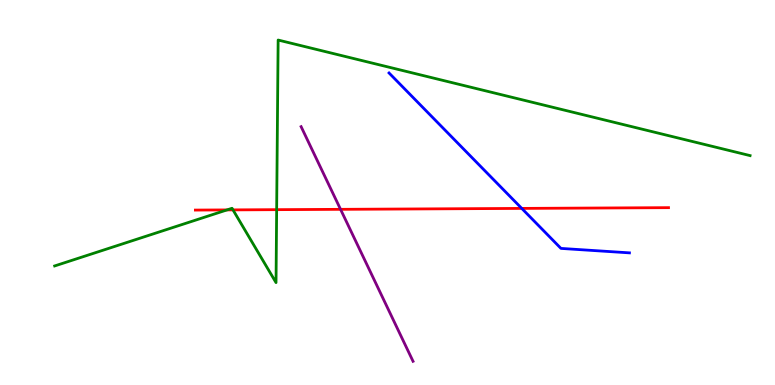[{'lines': ['blue', 'red'], 'intersections': [{'x': 6.73, 'y': 4.59}]}, {'lines': ['green', 'red'], 'intersections': [{'x': 2.93, 'y': 4.55}, {'x': 3.01, 'y': 4.55}, {'x': 3.57, 'y': 4.55}]}, {'lines': ['purple', 'red'], 'intersections': [{'x': 4.39, 'y': 4.56}]}, {'lines': ['blue', 'green'], 'intersections': []}, {'lines': ['blue', 'purple'], 'intersections': []}, {'lines': ['green', 'purple'], 'intersections': []}]